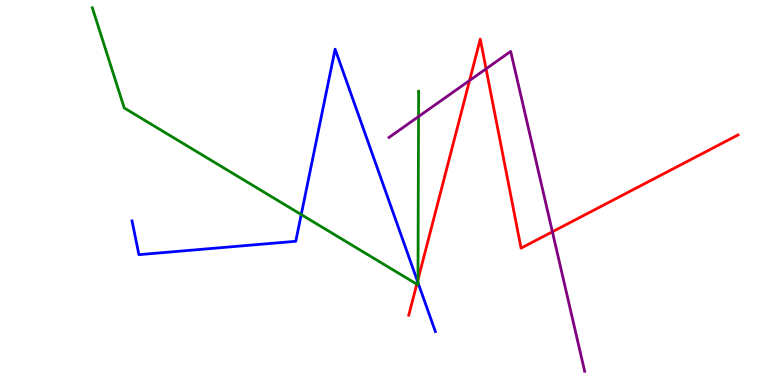[{'lines': ['blue', 'red'], 'intersections': [{'x': 5.39, 'y': 2.69}]}, {'lines': ['green', 'red'], 'intersections': [{'x': 5.38, 'y': 2.62}, {'x': 5.39, 'y': 2.74}]}, {'lines': ['purple', 'red'], 'intersections': [{'x': 6.06, 'y': 7.91}, {'x': 6.27, 'y': 8.21}, {'x': 7.13, 'y': 3.98}]}, {'lines': ['blue', 'green'], 'intersections': [{'x': 3.89, 'y': 4.43}, {'x': 5.39, 'y': 2.66}]}, {'lines': ['blue', 'purple'], 'intersections': []}, {'lines': ['green', 'purple'], 'intersections': [{'x': 5.4, 'y': 6.97}]}]